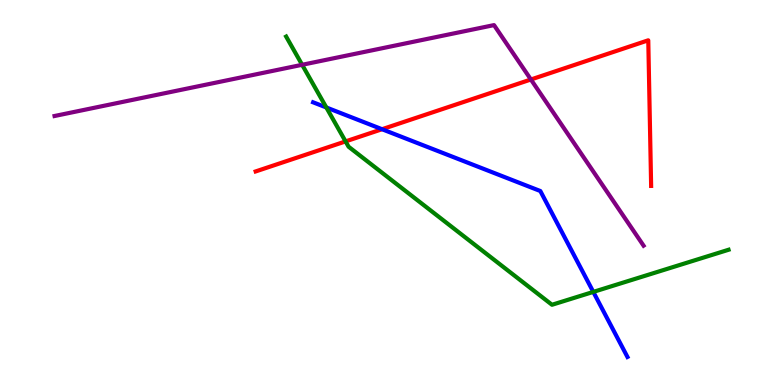[{'lines': ['blue', 'red'], 'intersections': [{'x': 4.93, 'y': 6.64}]}, {'lines': ['green', 'red'], 'intersections': [{'x': 4.46, 'y': 6.33}]}, {'lines': ['purple', 'red'], 'intersections': [{'x': 6.85, 'y': 7.94}]}, {'lines': ['blue', 'green'], 'intersections': [{'x': 4.21, 'y': 7.21}, {'x': 7.66, 'y': 2.42}]}, {'lines': ['blue', 'purple'], 'intersections': []}, {'lines': ['green', 'purple'], 'intersections': [{'x': 3.9, 'y': 8.32}]}]